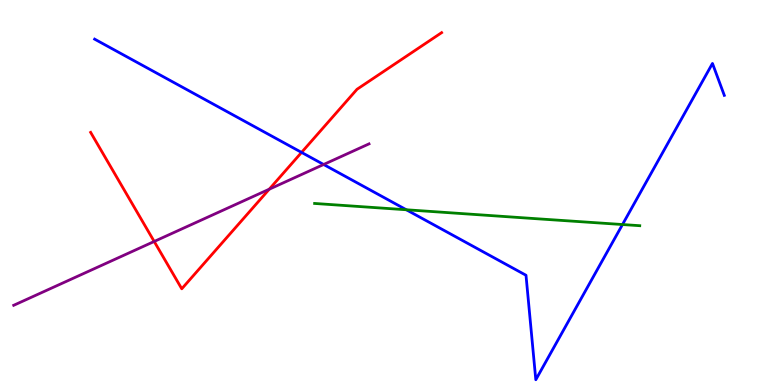[{'lines': ['blue', 'red'], 'intersections': [{'x': 3.89, 'y': 6.04}]}, {'lines': ['green', 'red'], 'intersections': []}, {'lines': ['purple', 'red'], 'intersections': [{'x': 1.99, 'y': 3.73}, {'x': 3.47, 'y': 5.09}]}, {'lines': ['blue', 'green'], 'intersections': [{'x': 5.24, 'y': 4.55}, {'x': 8.03, 'y': 4.17}]}, {'lines': ['blue', 'purple'], 'intersections': [{'x': 4.18, 'y': 5.73}]}, {'lines': ['green', 'purple'], 'intersections': []}]